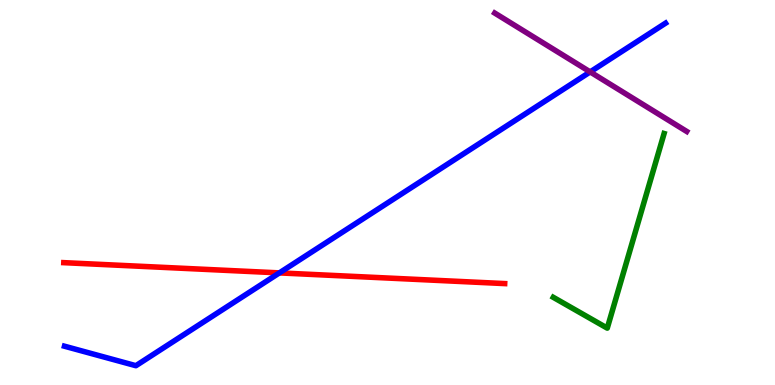[{'lines': ['blue', 'red'], 'intersections': [{'x': 3.61, 'y': 2.91}]}, {'lines': ['green', 'red'], 'intersections': []}, {'lines': ['purple', 'red'], 'intersections': []}, {'lines': ['blue', 'green'], 'intersections': []}, {'lines': ['blue', 'purple'], 'intersections': [{'x': 7.62, 'y': 8.13}]}, {'lines': ['green', 'purple'], 'intersections': []}]